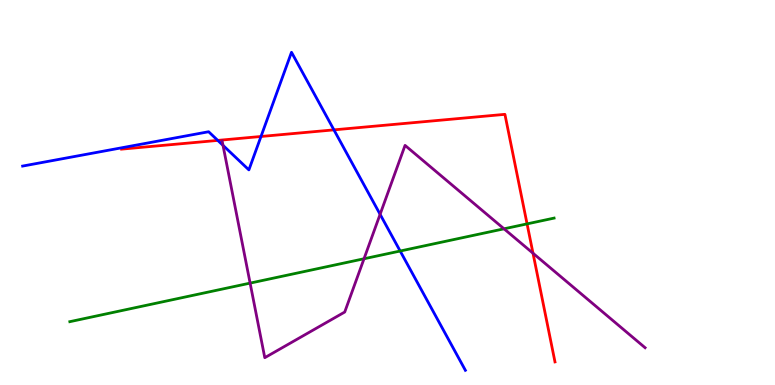[{'lines': ['blue', 'red'], 'intersections': [{'x': 2.81, 'y': 6.35}, {'x': 3.37, 'y': 6.46}, {'x': 4.31, 'y': 6.63}]}, {'lines': ['green', 'red'], 'intersections': [{'x': 6.8, 'y': 4.18}]}, {'lines': ['purple', 'red'], 'intersections': [{'x': 6.88, 'y': 3.42}]}, {'lines': ['blue', 'green'], 'intersections': [{'x': 5.16, 'y': 3.48}]}, {'lines': ['blue', 'purple'], 'intersections': [{'x': 2.88, 'y': 6.22}, {'x': 4.9, 'y': 4.43}]}, {'lines': ['green', 'purple'], 'intersections': [{'x': 3.23, 'y': 2.65}, {'x': 4.7, 'y': 3.28}, {'x': 6.5, 'y': 4.06}]}]